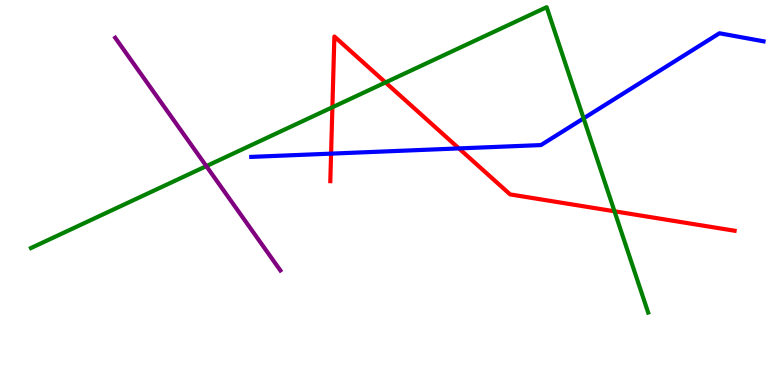[{'lines': ['blue', 'red'], 'intersections': [{'x': 4.27, 'y': 6.01}, {'x': 5.92, 'y': 6.14}]}, {'lines': ['green', 'red'], 'intersections': [{'x': 4.29, 'y': 7.21}, {'x': 4.97, 'y': 7.86}, {'x': 7.93, 'y': 4.51}]}, {'lines': ['purple', 'red'], 'intersections': []}, {'lines': ['blue', 'green'], 'intersections': [{'x': 7.53, 'y': 6.93}]}, {'lines': ['blue', 'purple'], 'intersections': []}, {'lines': ['green', 'purple'], 'intersections': [{'x': 2.66, 'y': 5.68}]}]